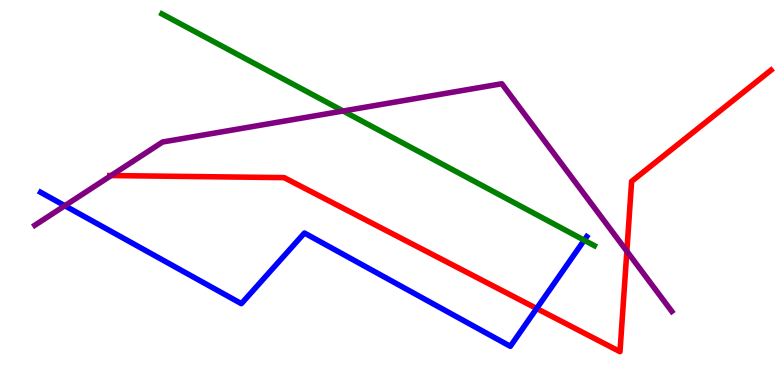[{'lines': ['blue', 'red'], 'intersections': [{'x': 6.92, 'y': 1.99}]}, {'lines': ['green', 'red'], 'intersections': []}, {'lines': ['purple', 'red'], 'intersections': [{'x': 1.43, 'y': 5.44}, {'x': 8.09, 'y': 3.47}]}, {'lines': ['blue', 'green'], 'intersections': [{'x': 7.54, 'y': 3.76}]}, {'lines': ['blue', 'purple'], 'intersections': [{'x': 0.836, 'y': 4.66}]}, {'lines': ['green', 'purple'], 'intersections': [{'x': 4.43, 'y': 7.12}]}]